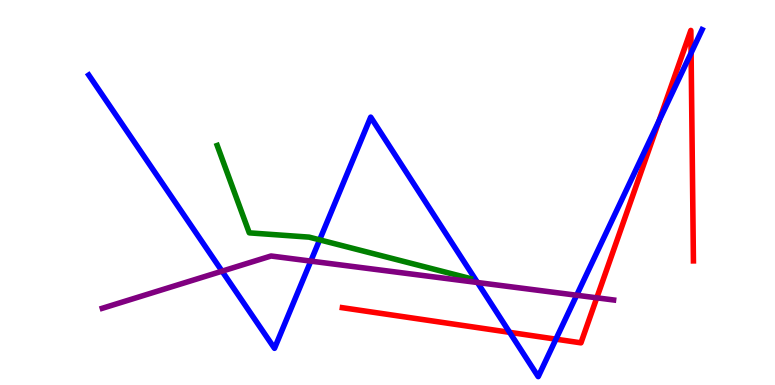[{'lines': ['blue', 'red'], 'intersections': [{'x': 6.58, 'y': 1.37}, {'x': 7.17, 'y': 1.19}, {'x': 8.5, 'y': 6.86}, {'x': 8.92, 'y': 8.62}]}, {'lines': ['green', 'red'], 'intersections': []}, {'lines': ['purple', 'red'], 'intersections': [{'x': 7.7, 'y': 2.26}]}, {'lines': ['blue', 'green'], 'intersections': [{'x': 4.12, 'y': 3.77}]}, {'lines': ['blue', 'purple'], 'intersections': [{'x': 2.87, 'y': 2.96}, {'x': 4.01, 'y': 3.22}, {'x': 6.16, 'y': 2.66}, {'x': 7.44, 'y': 2.33}]}, {'lines': ['green', 'purple'], 'intersections': []}]